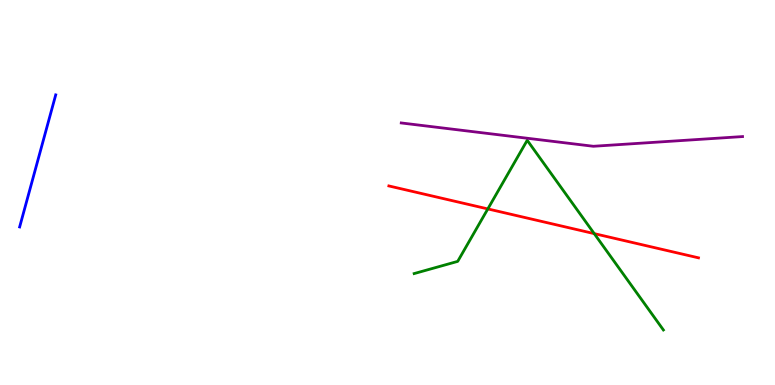[{'lines': ['blue', 'red'], 'intersections': []}, {'lines': ['green', 'red'], 'intersections': [{'x': 6.29, 'y': 4.57}, {'x': 7.67, 'y': 3.93}]}, {'lines': ['purple', 'red'], 'intersections': []}, {'lines': ['blue', 'green'], 'intersections': []}, {'lines': ['blue', 'purple'], 'intersections': []}, {'lines': ['green', 'purple'], 'intersections': []}]